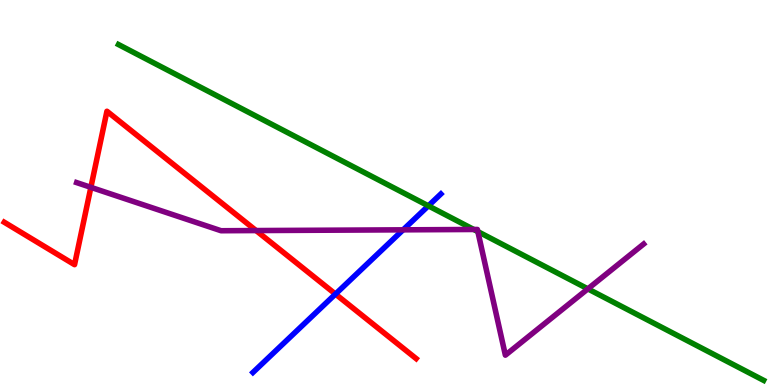[{'lines': ['blue', 'red'], 'intersections': [{'x': 4.33, 'y': 2.36}]}, {'lines': ['green', 'red'], 'intersections': []}, {'lines': ['purple', 'red'], 'intersections': [{'x': 1.17, 'y': 5.13}, {'x': 3.3, 'y': 4.01}]}, {'lines': ['blue', 'green'], 'intersections': [{'x': 5.53, 'y': 4.65}]}, {'lines': ['blue', 'purple'], 'intersections': [{'x': 5.2, 'y': 4.03}]}, {'lines': ['green', 'purple'], 'intersections': [{'x': 6.11, 'y': 4.04}, {'x': 6.17, 'y': 3.98}, {'x': 7.59, 'y': 2.5}]}]